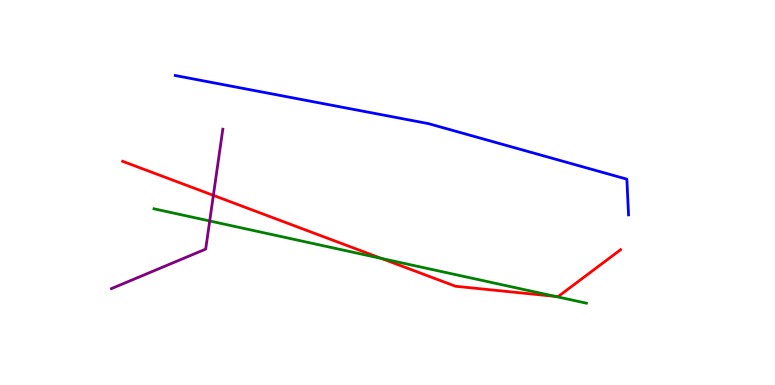[{'lines': ['blue', 'red'], 'intersections': []}, {'lines': ['green', 'red'], 'intersections': [{'x': 4.92, 'y': 3.29}, {'x': 7.16, 'y': 2.3}]}, {'lines': ['purple', 'red'], 'intersections': [{'x': 2.75, 'y': 4.93}]}, {'lines': ['blue', 'green'], 'intersections': []}, {'lines': ['blue', 'purple'], 'intersections': []}, {'lines': ['green', 'purple'], 'intersections': [{'x': 2.71, 'y': 4.26}]}]